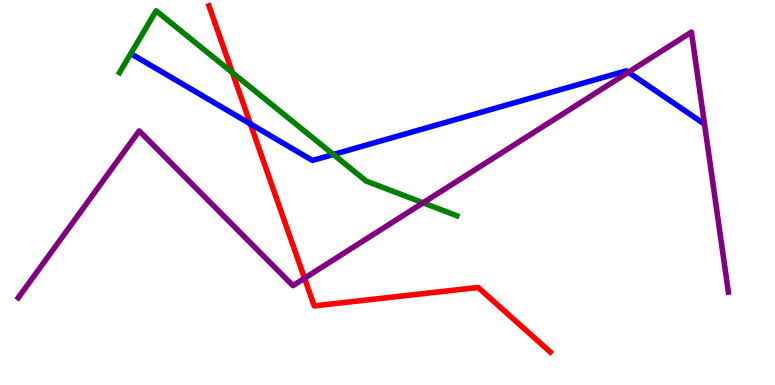[{'lines': ['blue', 'red'], 'intersections': [{'x': 3.23, 'y': 6.78}]}, {'lines': ['green', 'red'], 'intersections': [{'x': 3.0, 'y': 8.11}]}, {'lines': ['purple', 'red'], 'intersections': [{'x': 3.93, 'y': 2.77}]}, {'lines': ['blue', 'green'], 'intersections': [{'x': 4.3, 'y': 5.99}]}, {'lines': ['blue', 'purple'], 'intersections': [{'x': 8.11, 'y': 8.12}]}, {'lines': ['green', 'purple'], 'intersections': [{'x': 5.46, 'y': 4.73}]}]